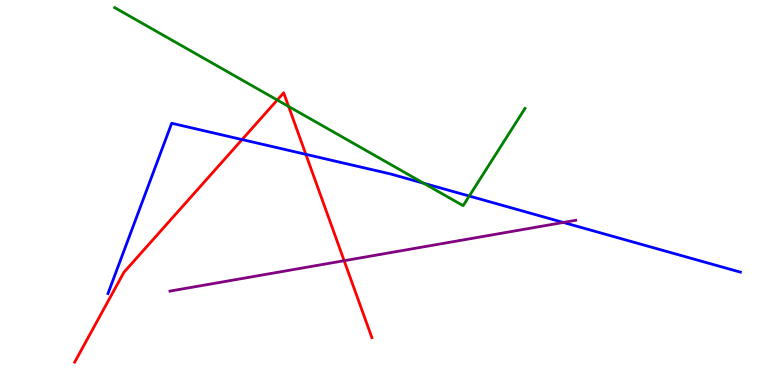[{'lines': ['blue', 'red'], 'intersections': [{'x': 3.12, 'y': 6.38}, {'x': 3.95, 'y': 5.99}]}, {'lines': ['green', 'red'], 'intersections': [{'x': 3.58, 'y': 7.4}, {'x': 3.72, 'y': 7.23}]}, {'lines': ['purple', 'red'], 'intersections': [{'x': 4.44, 'y': 3.23}]}, {'lines': ['blue', 'green'], 'intersections': [{'x': 5.47, 'y': 5.24}, {'x': 6.05, 'y': 4.91}]}, {'lines': ['blue', 'purple'], 'intersections': [{'x': 7.27, 'y': 4.22}]}, {'lines': ['green', 'purple'], 'intersections': []}]